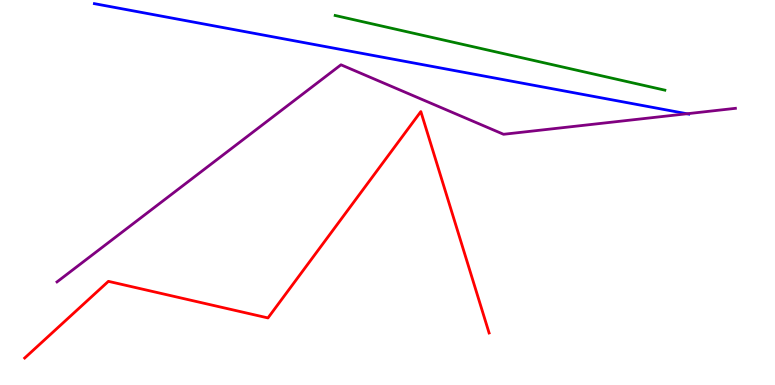[{'lines': ['blue', 'red'], 'intersections': []}, {'lines': ['green', 'red'], 'intersections': []}, {'lines': ['purple', 'red'], 'intersections': []}, {'lines': ['blue', 'green'], 'intersections': []}, {'lines': ['blue', 'purple'], 'intersections': [{'x': 8.86, 'y': 7.05}]}, {'lines': ['green', 'purple'], 'intersections': []}]